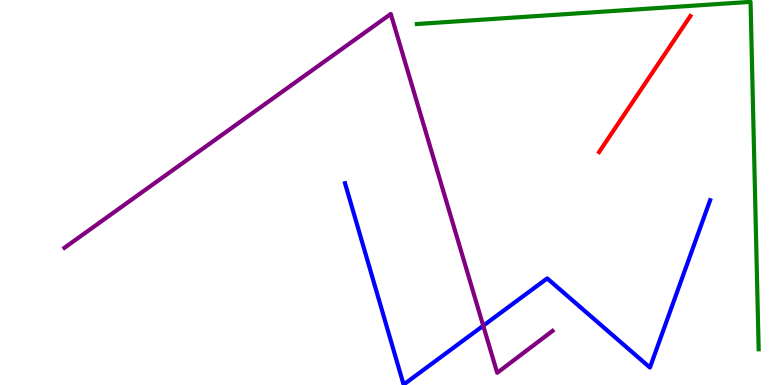[{'lines': ['blue', 'red'], 'intersections': []}, {'lines': ['green', 'red'], 'intersections': []}, {'lines': ['purple', 'red'], 'intersections': []}, {'lines': ['blue', 'green'], 'intersections': []}, {'lines': ['blue', 'purple'], 'intersections': [{'x': 6.24, 'y': 1.54}]}, {'lines': ['green', 'purple'], 'intersections': []}]